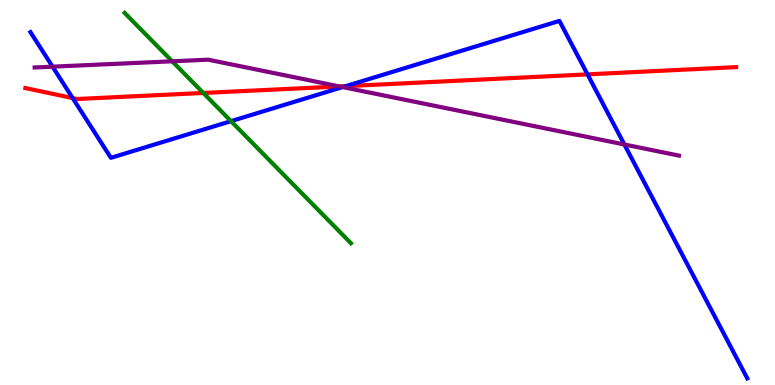[{'lines': ['blue', 'red'], 'intersections': [{'x': 0.938, 'y': 7.45}, {'x': 4.46, 'y': 7.76}, {'x': 7.58, 'y': 8.07}]}, {'lines': ['green', 'red'], 'intersections': [{'x': 2.62, 'y': 7.59}]}, {'lines': ['purple', 'red'], 'intersections': [{'x': 4.38, 'y': 7.75}]}, {'lines': ['blue', 'green'], 'intersections': [{'x': 2.98, 'y': 6.85}]}, {'lines': ['blue', 'purple'], 'intersections': [{'x': 0.678, 'y': 8.27}, {'x': 4.42, 'y': 7.74}, {'x': 8.06, 'y': 6.25}]}, {'lines': ['green', 'purple'], 'intersections': [{'x': 2.22, 'y': 8.41}]}]